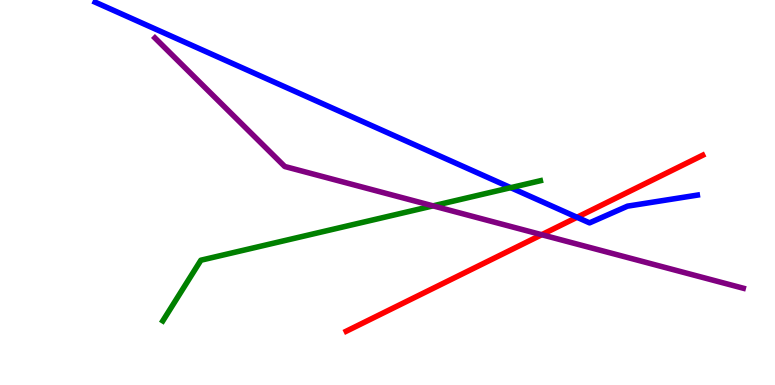[{'lines': ['blue', 'red'], 'intersections': [{'x': 7.45, 'y': 4.36}]}, {'lines': ['green', 'red'], 'intersections': []}, {'lines': ['purple', 'red'], 'intersections': [{'x': 6.99, 'y': 3.9}]}, {'lines': ['blue', 'green'], 'intersections': [{'x': 6.59, 'y': 5.13}]}, {'lines': ['blue', 'purple'], 'intersections': []}, {'lines': ['green', 'purple'], 'intersections': [{'x': 5.59, 'y': 4.65}]}]